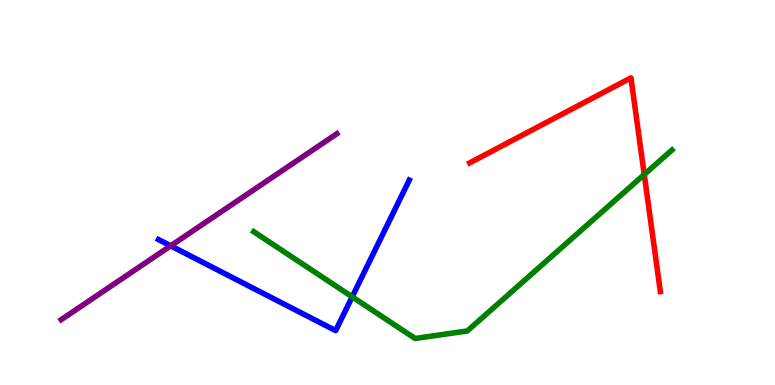[{'lines': ['blue', 'red'], 'intersections': []}, {'lines': ['green', 'red'], 'intersections': [{'x': 8.31, 'y': 5.47}]}, {'lines': ['purple', 'red'], 'intersections': []}, {'lines': ['blue', 'green'], 'intersections': [{'x': 4.54, 'y': 2.29}]}, {'lines': ['blue', 'purple'], 'intersections': [{'x': 2.2, 'y': 3.61}]}, {'lines': ['green', 'purple'], 'intersections': []}]